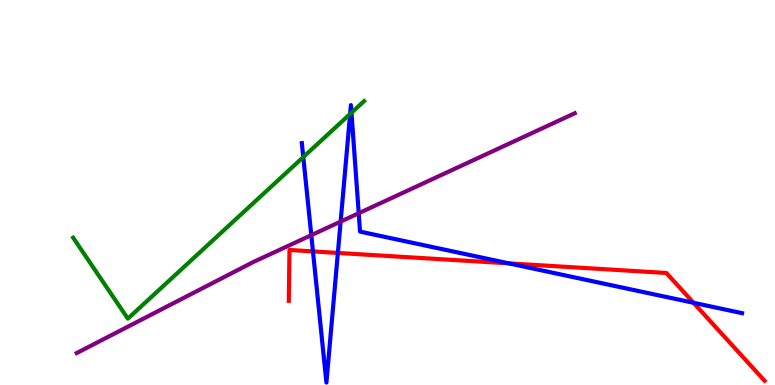[{'lines': ['blue', 'red'], 'intersections': [{'x': 4.04, 'y': 3.47}, {'x': 4.36, 'y': 3.43}, {'x': 6.57, 'y': 3.16}, {'x': 8.95, 'y': 2.14}]}, {'lines': ['green', 'red'], 'intersections': []}, {'lines': ['purple', 'red'], 'intersections': []}, {'lines': ['blue', 'green'], 'intersections': [{'x': 3.91, 'y': 5.92}, {'x': 4.52, 'y': 7.04}, {'x': 4.54, 'y': 7.07}]}, {'lines': ['blue', 'purple'], 'intersections': [{'x': 4.02, 'y': 3.89}, {'x': 4.4, 'y': 4.24}, {'x': 4.63, 'y': 4.46}]}, {'lines': ['green', 'purple'], 'intersections': []}]